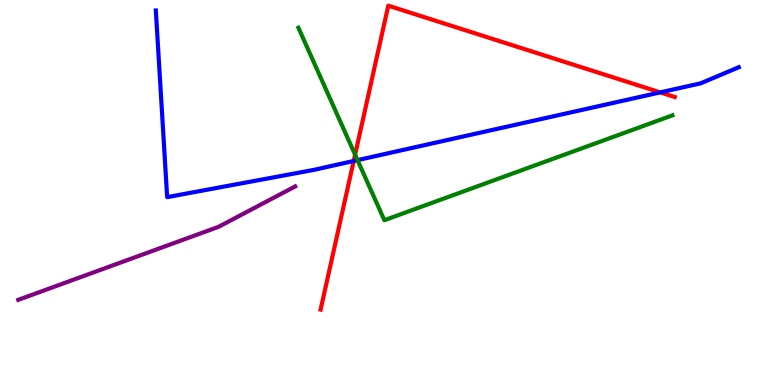[{'lines': ['blue', 'red'], 'intersections': [{'x': 4.56, 'y': 5.82}, {'x': 8.52, 'y': 7.6}]}, {'lines': ['green', 'red'], 'intersections': [{'x': 4.58, 'y': 5.98}]}, {'lines': ['purple', 'red'], 'intersections': []}, {'lines': ['blue', 'green'], 'intersections': [{'x': 4.61, 'y': 5.84}]}, {'lines': ['blue', 'purple'], 'intersections': []}, {'lines': ['green', 'purple'], 'intersections': []}]